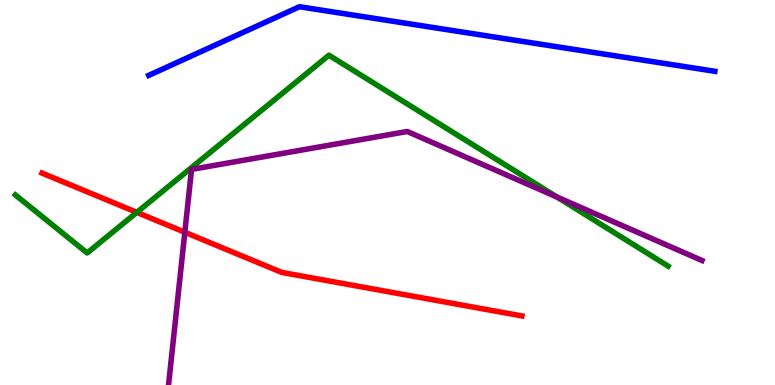[{'lines': ['blue', 'red'], 'intersections': []}, {'lines': ['green', 'red'], 'intersections': [{'x': 1.77, 'y': 4.48}]}, {'lines': ['purple', 'red'], 'intersections': [{'x': 2.38, 'y': 3.97}]}, {'lines': ['blue', 'green'], 'intersections': []}, {'lines': ['blue', 'purple'], 'intersections': []}, {'lines': ['green', 'purple'], 'intersections': [{'x': 7.19, 'y': 4.88}]}]